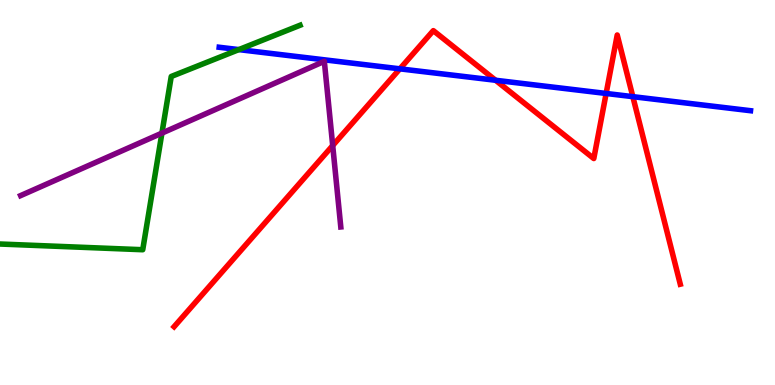[{'lines': ['blue', 'red'], 'intersections': [{'x': 5.16, 'y': 8.21}, {'x': 6.39, 'y': 7.92}, {'x': 7.82, 'y': 7.57}, {'x': 8.17, 'y': 7.49}]}, {'lines': ['green', 'red'], 'intersections': []}, {'lines': ['purple', 'red'], 'intersections': [{'x': 4.29, 'y': 6.22}]}, {'lines': ['blue', 'green'], 'intersections': [{'x': 3.08, 'y': 8.71}]}, {'lines': ['blue', 'purple'], 'intersections': []}, {'lines': ['green', 'purple'], 'intersections': [{'x': 2.09, 'y': 6.54}]}]